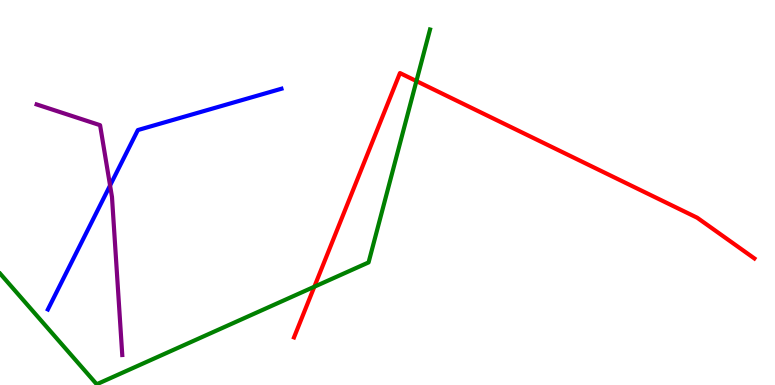[{'lines': ['blue', 'red'], 'intersections': []}, {'lines': ['green', 'red'], 'intersections': [{'x': 4.06, 'y': 2.55}, {'x': 5.37, 'y': 7.89}]}, {'lines': ['purple', 'red'], 'intersections': []}, {'lines': ['blue', 'green'], 'intersections': []}, {'lines': ['blue', 'purple'], 'intersections': [{'x': 1.42, 'y': 5.18}]}, {'lines': ['green', 'purple'], 'intersections': []}]